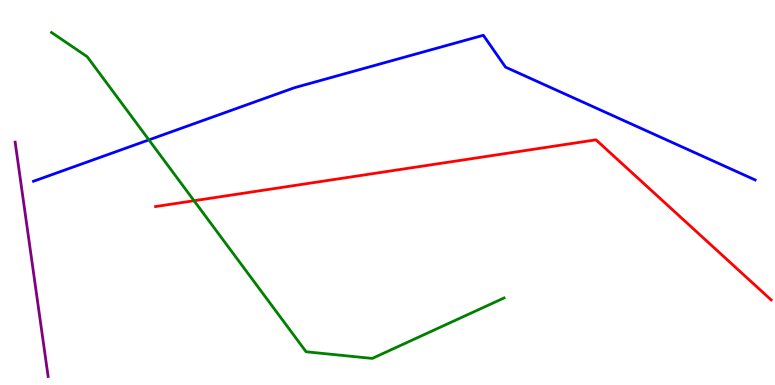[{'lines': ['blue', 'red'], 'intersections': []}, {'lines': ['green', 'red'], 'intersections': [{'x': 2.5, 'y': 4.79}]}, {'lines': ['purple', 'red'], 'intersections': []}, {'lines': ['blue', 'green'], 'intersections': [{'x': 1.92, 'y': 6.37}]}, {'lines': ['blue', 'purple'], 'intersections': []}, {'lines': ['green', 'purple'], 'intersections': []}]